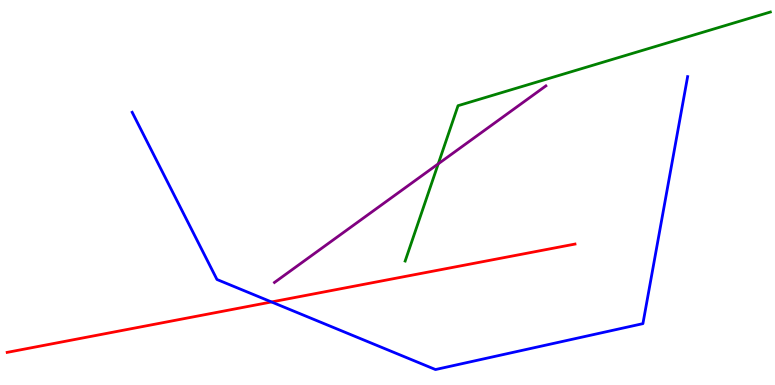[{'lines': ['blue', 'red'], 'intersections': [{'x': 3.5, 'y': 2.16}]}, {'lines': ['green', 'red'], 'intersections': []}, {'lines': ['purple', 'red'], 'intersections': []}, {'lines': ['blue', 'green'], 'intersections': []}, {'lines': ['blue', 'purple'], 'intersections': []}, {'lines': ['green', 'purple'], 'intersections': [{'x': 5.65, 'y': 5.74}]}]